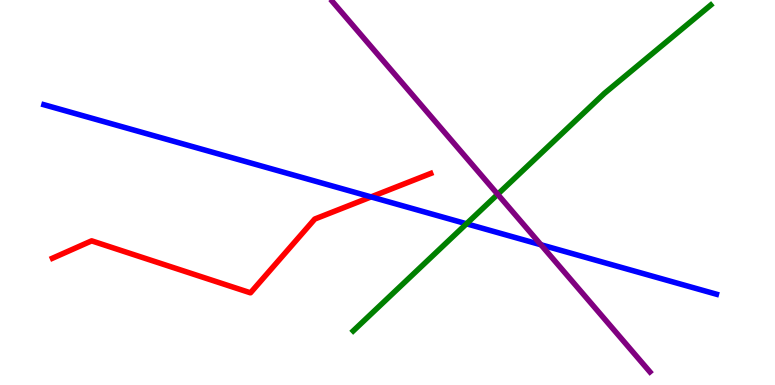[{'lines': ['blue', 'red'], 'intersections': [{'x': 4.79, 'y': 4.89}]}, {'lines': ['green', 'red'], 'intersections': []}, {'lines': ['purple', 'red'], 'intersections': []}, {'lines': ['blue', 'green'], 'intersections': [{'x': 6.02, 'y': 4.19}]}, {'lines': ['blue', 'purple'], 'intersections': [{'x': 6.98, 'y': 3.64}]}, {'lines': ['green', 'purple'], 'intersections': [{'x': 6.42, 'y': 4.95}]}]